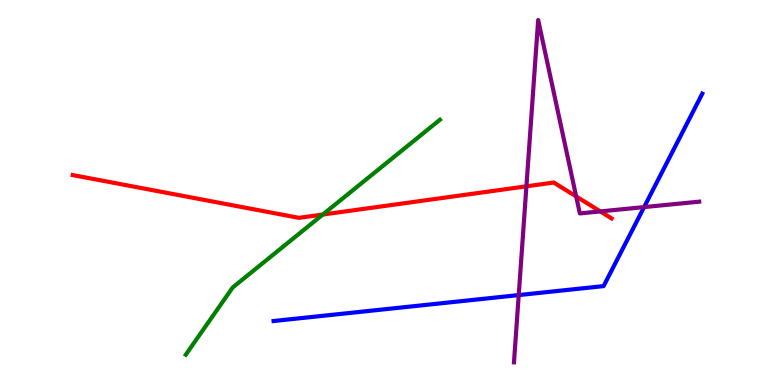[{'lines': ['blue', 'red'], 'intersections': []}, {'lines': ['green', 'red'], 'intersections': [{'x': 4.17, 'y': 4.43}]}, {'lines': ['purple', 'red'], 'intersections': [{'x': 6.79, 'y': 5.16}, {'x': 7.43, 'y': 4.9}, {'x': 7.75, 'y': 4.51}]}, {'lines': ['blue', 'green'], 'intersections': []}, {'lines': ['blue', 'purple'], 'intersections': [{'x': 6.69, 'y': 2.34}, {'x': 8.31, 'y': 4.62}]}, {'lines': ['green', 'purple'], 'intersections': []}]